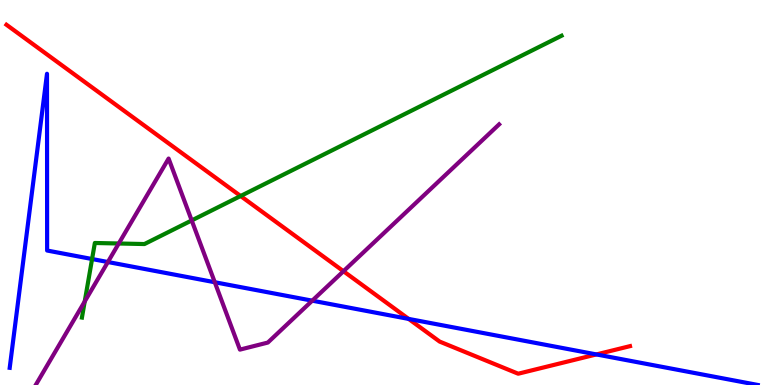[{'lines': ['blue', 'red'], 'intersections': [{'x': 5.27, 'y': 1.72}, {'x': 7.7, 'y': 0.794}]}, {'lines': ['green', 'red'], 'intersections': [{'x': 3.1, 'y': 4.91}]}, {'lines': ['purple', 'red'], 'intersections': [{'x': 4.43, 'y': 2.96}]}, {'lines': ['blue', 'green'], 'intersections': [{'x': 1.19, 'y': 3.27}]}, {'lines': ['blue', 'purple'], 'intersections': [{'x': 1.39, 'y': 3.19}, {'x': 2.77, 'y': 2.67}, {'x': 4.03, 'y': 2.19}]}, {'lines': ['green', 'purple'], 'intersections': [{'x': 1.09, 'y': 2.17}, {'x': 1.53, 'y': 3.68}, {'x': 2.47, 'y': 4.27}]}]